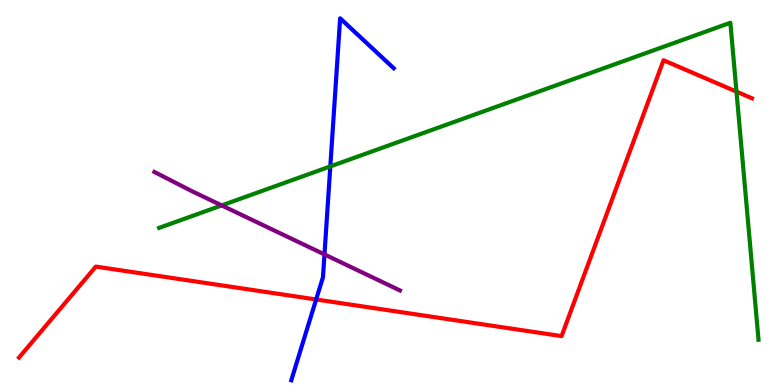[{'lines': ['blue', 'red'], 'intersections': [{'x': 4.08, 'y': 2.22}]}, {'lines': ['green', 'red'], 'intersections': [{'x': 9.5, 'y': 7.62}]}, {'lines': ['purple', 'red'], 'intersections': []}, {'lines': ['blue', 'green'], 'intersections': [{'x': 4.26, 'y': 5.68}]}, {'lines': ['blue', 'purple'], 'intersections': [{'x': 4.19, 'y': 3.39}]}, {'lines': ['green', 'purple'], 'intersections': [{'x': 2.86, 'y': 4.66}]}]